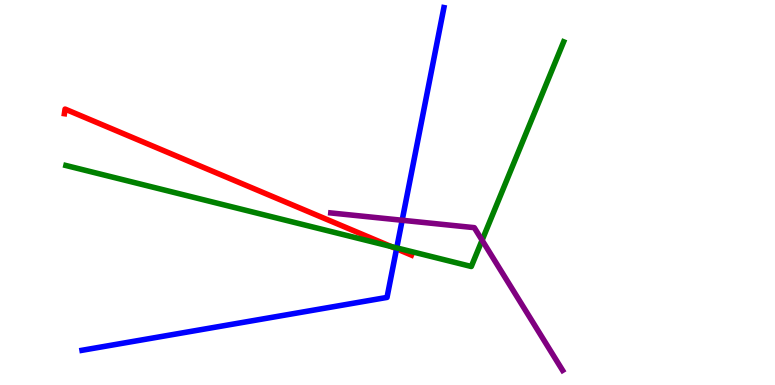[{'lines': ['blue', 'red'], 'intersections': [{'x': 5.12, 'y': 3.54}]}, {'lines': ['green', 'red'], 'intersections': [{'x': 5.05, 'y': 3.6}]}, {'lines': ['purple', 'red'], 'intersections': []}, {'lines': ['blue', 'green'], 'intersections': [{'x': 5.12, 'y': 3.56}]}, {'lines': ['blue', 'purple'], 'intersections': [{'x': 5.19, 'y': 4.28}]}, {'lines': ['green', 'purple'], 'intersections': [{'x': 6.22, 'y': 3.76}]}]